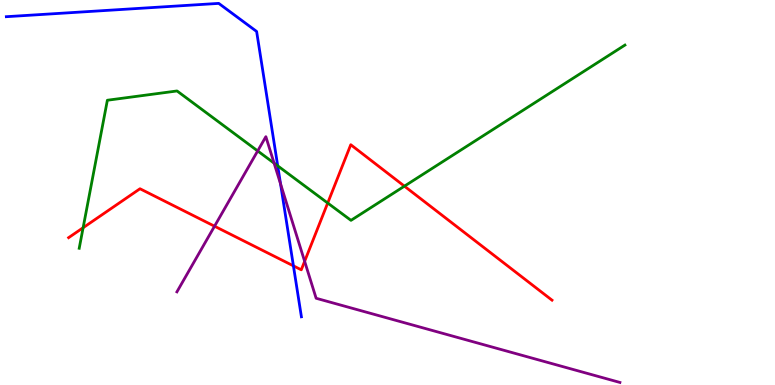[{'lines': ['blue', 'red'], 'intersections': [{'x': 3.79, 'y': 3.09}]}, {'lines': ['green', 'red'], 'intersections': [{'x': 1.07, 'y': 4.09}, {'x': 4.23, 'y': 4.73}, {'x': 5.22, 'y': 5.16}]}, {'lines': ['purple', 'red'], 'intersections': [{'x': 2.77, 'y': 4.12}, {'x': 3.93, 'y': 3.21}]}, {'lines': ['blue', 'green'], 'intersections': [{'x': 3.58, 'y': 5.69}]}, {'lines': ['blue', 'purple'], 'intersections': [{'x': 3.62, 'y': 5.22}]}, {'lines': ['green', 'purple'], 'intersections': [{'x': 3.32, 'y': 6.08}, {'x': 3.54, 'y': 5.76}]}]